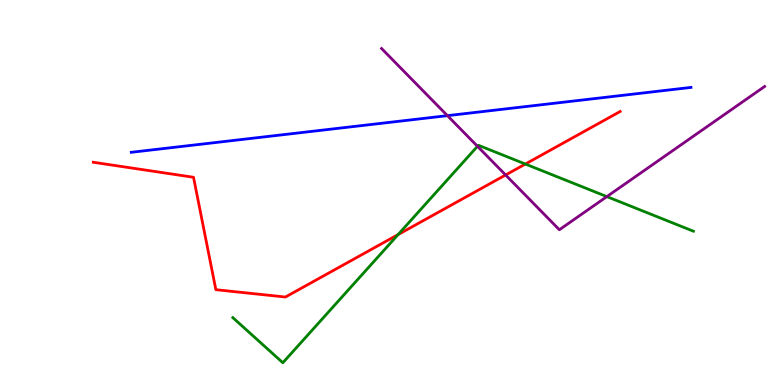[{'lines': ['blue', 'red'], 'intersections': []}, {'lines': ['green', 'red'], 'intersections': [{'x': 5.14, 'y': 3.91}, {'x': 6.78, 'y': 5.74}]}, {'lines': ['purple', 'red'], 'intersections': [{'x': 6.52, 'y': 5.46}]}, {'lines': ['blue', 'green'], 'intersections': []}, {'lines': ['blue', 'purple'], 'intersections': [{'x': 5.77, 'y': 7.0}]}, {'lines': ['green', 'purple'], 'intersections': [{'x': 6.16, 'y': 6.2}, {'x': 7.83, 'y': 4.89}]}]